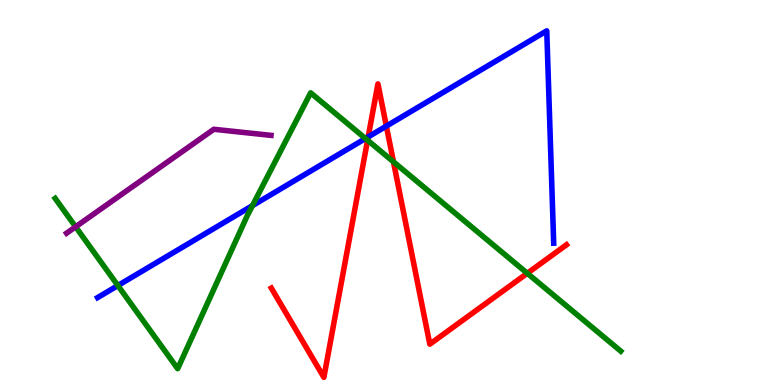[{'lines': ['blue', 'red'], 'intersections': [{'x': 4.75, 'y': 6.44}, {'x': 4.99, 'y': 6.72}]}, {'lines': ['green', 'red'], 'intersections': [{'x': 4.74, 'y': 6.36}, {'x': 5.08, 'y': 5.8}, {'x': 6.8, 'y': 2.9}]}, {'lines': ['purple', 'red'], 'intersections': []}, {'lines': ['blue', 'green'], 'intersections': [{'x': 1.52, 'y': 2.58}, {'x': 3.26, 'y': 4.66}, {'x': 4.72, 'y': 6.4}]}, {'lines': ['blue', 'purple'], 'intersections': []}, {'lines': ['green', 'purple'], 'intersections': [{'x': 0.976, 'y': 4.11}]}]